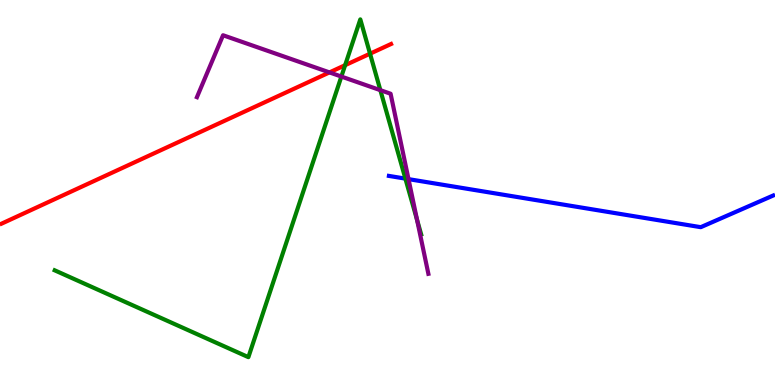[{'lines': ['blue', 'red'], 'intersections': []}, {'lines': ['green', 'red'], 'intersections': [{'x': 4.45, 'y': 8.31}, {'x': 4.77, 'y': 8.61}]}, {'lines': ['purple', 'red'], 'intersections': [{'x': 4.25, 'y': 8.12}]}, {'lines': ['blue', 'green'], 'intersections': [{'x': 5.23, 'y': 5.36}]}, {'lines': ['blue', 'purple'], 'intersections': [{'x': 5.27, 'y': 5.35}]}, {'lines': ['green', 'purple'], 'intersections': [{'x': 4.4, 'y': 8.01}, {'x': 4.91, 'y': 7.66}, {'x': 5.38, 'y': 4.29}]}]